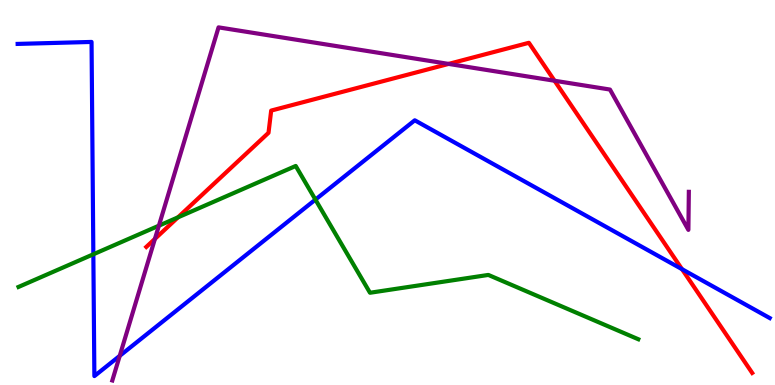[{'lines': ['blue', 'red'], 'intersections': [{'x': 8.8, 'y': 3.01}]}, {'lines': ['green', 'red'], 'intersections': [{'x': 2.3, 'y': 4.35}]}, {'lines': ['purple', 'red'], 'intersections': [{'x': 2.0, 'y': 3.8}, {'x': 5.79, 'y': 8.34}, {'x': 7.16, 'y': 7.9}]}, {'lines': ['blue', 'green'], 'intersections': [{'x': 1.2, 'y': 3.4}, {'x': 4.07, 'y': 4.82}]}, {'lines': ['blue', 'purple'], 'intersections': [{'x': 1.54, 'y': 0.757}]}, {'lines': ['green', 'purple'], 'intersections': [{'x': 2.05, 'y': 4.14}]}]